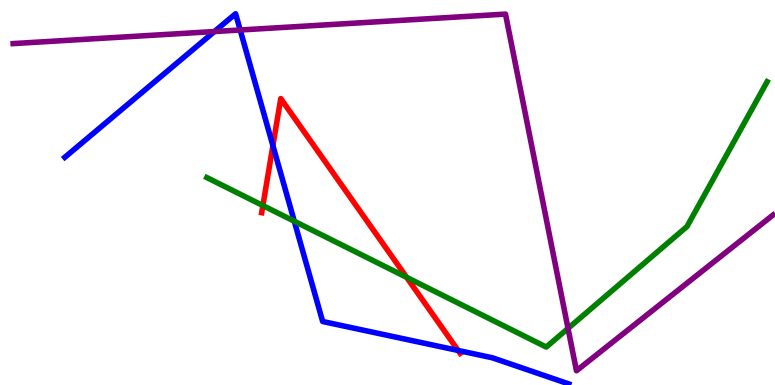[{'lines': ['blue', 'red'], 'intersections': [{'x': 3.52, 'y': 6.22}, {'x': 5.91, 'y': 0.897}]}, {'lines': ['green', 'red'], 'intersections': [{'x': 3.39, 'y': 4.66}, {'x': 5.25, 'y': 2.8}]}, {'lines': ['purple', 'red'], 'intersections': []}, {'lines': ['blue', 'green'], 'intersections': [{'x': 3.8, 'y': 4.25}]}, {'lines': ['blue', 'purple'], 'intersections': [{'x': 2.77, 'y': 9.18}, {'x': 3.1, 'y': 9.22}]}, {'lines': ['green', 'purple'], 'intersections': [{'x': 7.33, 'y': 1.47}]}]